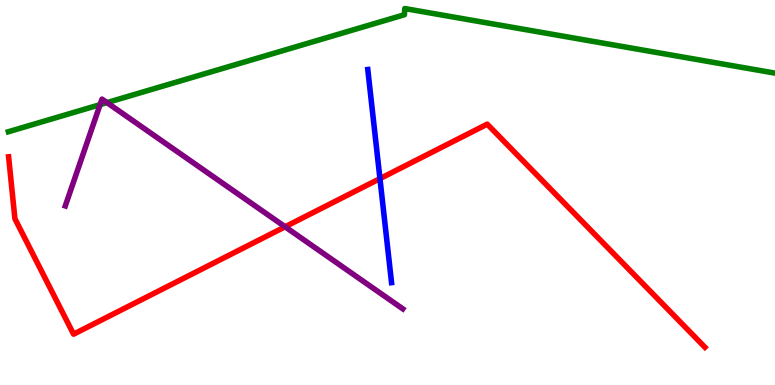[{'lines': ['blue', 'red'], 'intersections': [{'x': 4.9, 'y': 5.36}]}, {'lines': ['green', 'red'], 'intersections': []}, {'lines': ['purple', 'red'], 'intersections': [{'x': 3.68, 'y': 4.11}]}, {'lines': ['blue', 'green'], 'intersections': []}, {'lines': ['blue', 'purple'], 'intersections': []}, {'lines': ['green', 'purple'], 'intersections': [{'x': 1.29, 'y': 7.28}, {'x': 1.38, 'y': 7.33}]}]